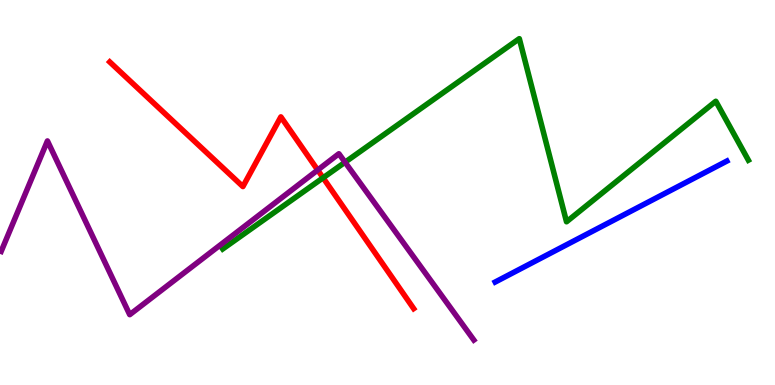[{'lines': ['blue', 'red'], 'intersections': []}, {'lines': ['green', 'red'], 'intersections': [{'x': 4.17, 'y': 5.38}]}, {'lines': ['purple', 'red'], 'intersections': [{'x': 4.1, 'y': 5.58}]}, {'lines': ['blue', 'green'], 'intersections': []}, {'lines': ['blue', 'purple'], 'intersections': []}, {'lines': ['green', 'purple'], 'intersections': [{'x': 4.45, 'y': 5.79}]}]